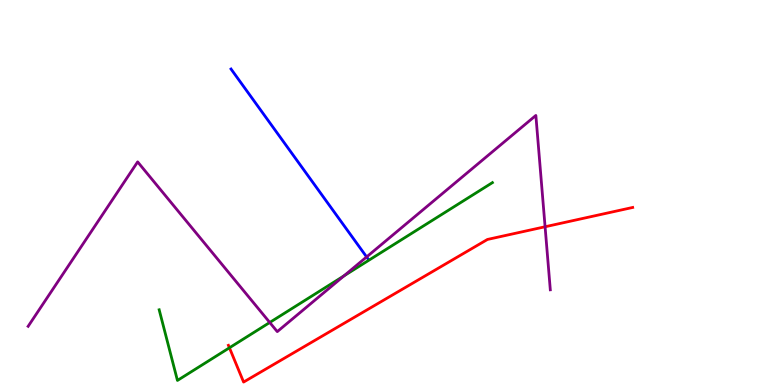[{'lines': ['blue', 'red'], 'intersections': []}, {'lines': ['green', 'red'], 'intersections': [{'x': 2.96, 'y': 0.966}]}, {'lines': ['purple', 'red'], 'intersections': [{'x': 7.03, 'y': 4.11}]}, {'lines': ['blue', 'green'], 'intersections': []}, {'lines': ['blue', 'purple'], 'intersections': [{'x': 4.73, 'y': 3.33}]}, {'lines': ['green', 'purple'], 'intersections': [{'x': 3.48, 'y': 1.62}, {'x': 4.44, 'y': 2.84}]}]